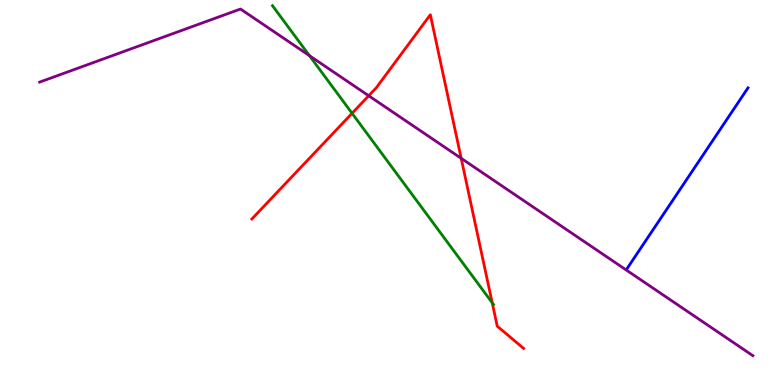[{'lines': ['blue', 'red'], 'intersections': []}, {'lines': ['green', 'red'], 'intersections': [{'x': 4.54, 'y': 7.06}, {'x': 6.35, 'y': 2.14}]}, {'lines': ['purple', 'red'], 'intersections': [{'x': 4.76, 'y': 7.51}, {'x': 5.95, 'y': 5.89}]}, {'lines': ['blue', 'green'], 'intersections': []}, {'lines': ['blue', 'purple'], 'intersections': []}, {'lines': ['green', 'purple'], 'intersections': [{'x': 3.99, 'y': 8.55}]}]